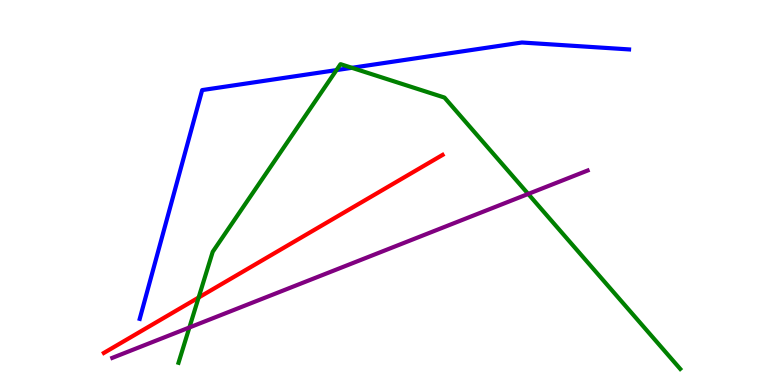[{'lines': ['blue', 'red'], 'intersections': []}, {'lines': ['green', 'red'], 'intersections': [{'x': 2.56, 'y': 2.27}]}, {'lines': ['purple', 'red'], 'intersections': []}, {'lines': ['blue', 'green'], 'intersections': [{'x': 4.34, 'y': 8.18}, {'x': 4.54, 'y': 8.24}]}, {'lines': ['blue', 'purple'], 'intersections': []}, {'lines': ['green', 'purple'], 'intersections': [{'x': 2.44, 'y': 1.49}, {'x': 6.82, 'y': 4.96}]}]